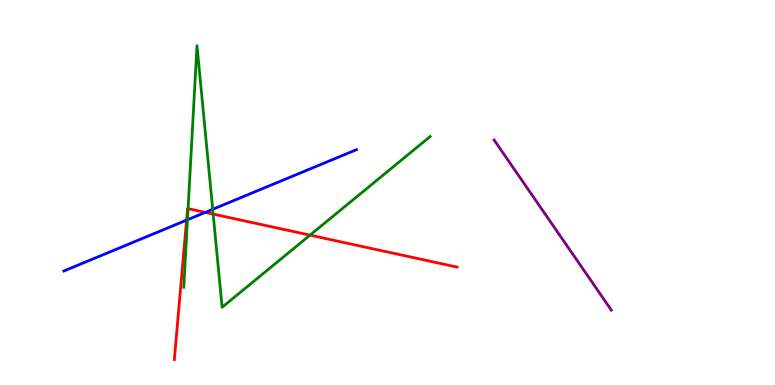[{'lines': ['blue', 'red'], 'intersections': [{'x': 2.41, 'y': 4.28}, {'x': 2.65, 'y': 4.48}]}, {'lines': ['green', 'red'], 'intersections': [{'x': 2.43, 'y': 4.58}, {'x': 2.75, 'y': 4.44}, {'x': 4.0, 'y': 3.89}]}, {'lines': ['purple', 'red'], 'intersections': []}, {'lines': ['blue', 'green'], 'intersections': [{'x': 2.42, 'y': 4.29}, {'x': 2.74, 'y': 4.56}]}, {'lines': ['blue', 'purple'], 'intersections': []}, {'lines': ['green', 'purple'], 'intersections': []}]